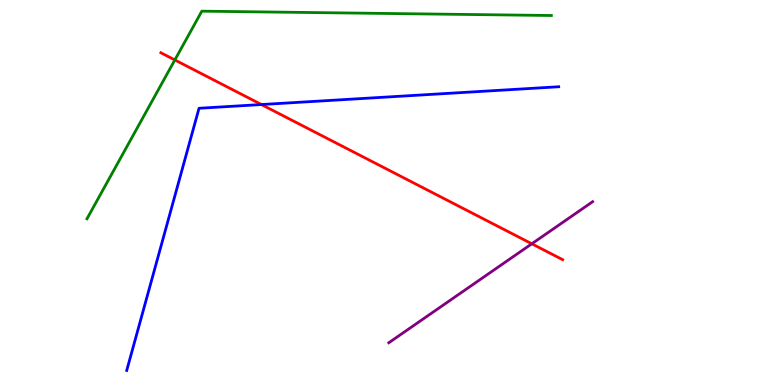[{'lines': ['blue', 'red'], 'intersections': [{'x': 3.37, 'y': 7.28}]}, {'lines': ['green', 'red'], 'intersections': [{'x': 2.26, 'y': 8.44}]}, {'lines': ['purple', 'red'], 'intersections': [{'x': 6.86, 'y': 3.67}]}, {'lines': ['blue', 'green'], 'intersections': []}, {'lines': ['blue', 'purple'], 'intersections': []}, {'lines': ['green', 'purple'], 'intersections': []}]